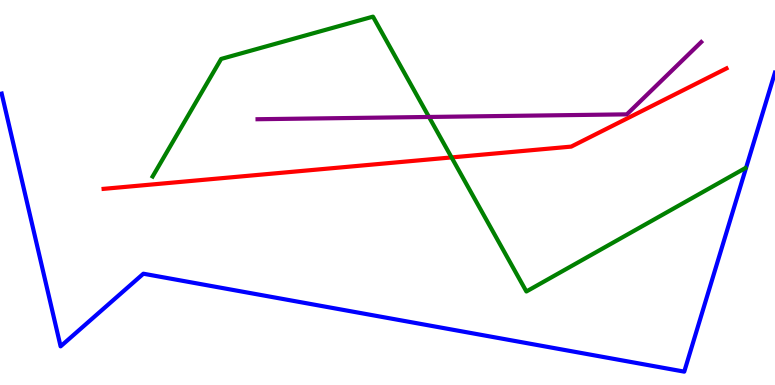[{'lines': ['blue', 'red'], 'intersections': []}, {'lines': ['green', 'red'], 'intersections': [{'x': 5.83, 'y': 5.91}]}, {'lines': ['purple', 'red'], 'intersections': []}, {'lines': ['blue', 'green'], 'intersections': []}, {'lines': ['blue', 'purple'], 'intersections': []}, {'lines': ['green', 'purple'], 'intersections': [{'x': 5.54, 'y': 6.96}]}]